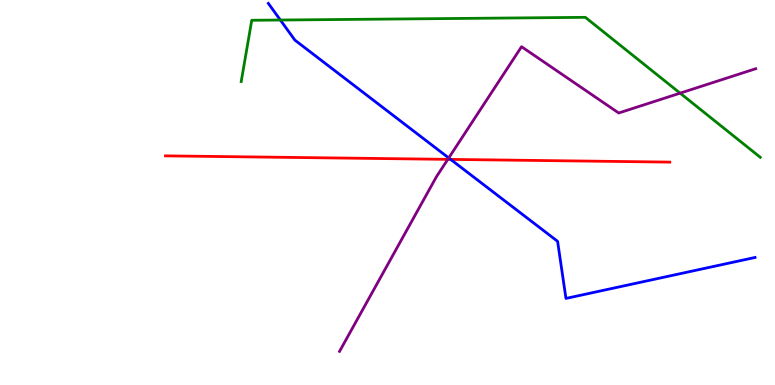[{'lines': ['blue', 'red'], 'intersections': [{'x': 5.81, 'y': 5.86}]}, {'lines': ['green', 'red'], 'intersections': []}, {'lines': ['purple', 'red'], 'intersections': [{'x': 5.78, 'y': 5.86}]}, {'lines': ['blue', 'green'], 'intersections': [{'x': 3.62, 'y': 9.48}]}, {'lines': ['blue', 'purple'], 'intersections': [{'x': 5.79, 'y': 5.9}]}, {'lines': ['green', 'purple'], 'intersections': [{'x': 8.78, 'y': 7.58}]}]